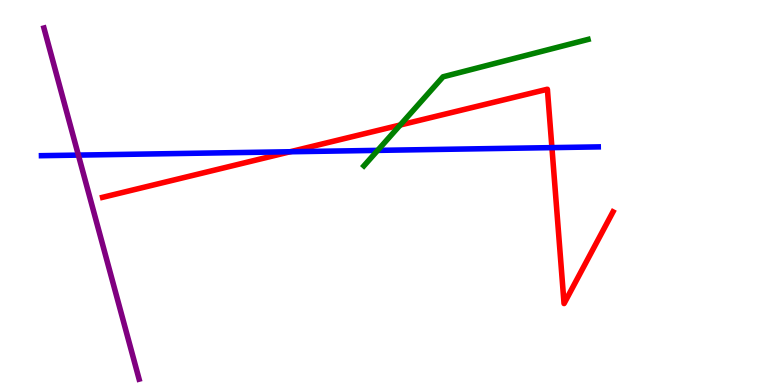[{'lines': ['blue', 'red'], 'intersections': [{'x': 3.74, 'y': 6.06}, {'x': 7.12, 'y': 6.17}]}, {'lines': ['green', 'red'], 'intersections': [{'x': 5.16, 'y': 6.75}]}, {'lines': ['purple', 'red'], 'intersections': []}, {'lines': ['blue', 'green'], 'intersections': [{'x': 4.87, 'y': 6.09}]}, {'lines': ['blue', 'purple'], 'intersections': [{'x': 1.01, 'y': 5.97}]}, {'lines': ['green', 'purple'], 'intersections': []}]